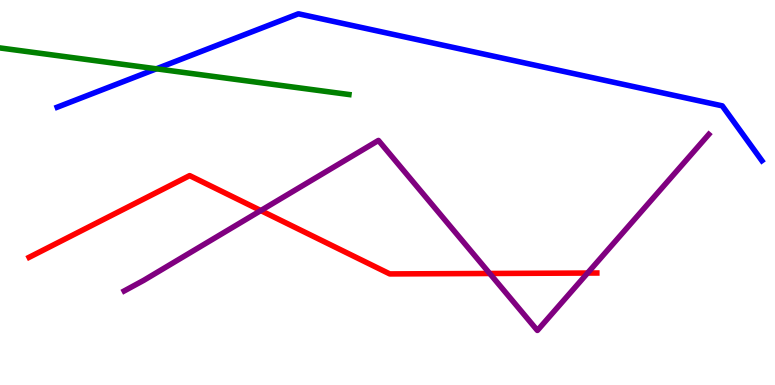[{'lines': ['blue', 'red'], 'intersections': []}, {'lines': ['green', 'red'], 'intersections': []}, {'lines': ['purple', 'red'], 'intersections': [{'x': 3.37, 'y': 4.53}, {'x': 6.32, 'y': 2.9}, {'x': 7.58, 'y': 2.91}]}, {'lines': ['blue', 'green'], 'intersections': [{'x': 2.02, 'y': 8.21}]}, {'lines': ['blue', 'purple'], 'intersections': []}, {'lines': ['green', 'purple'], 'intersections': []}]